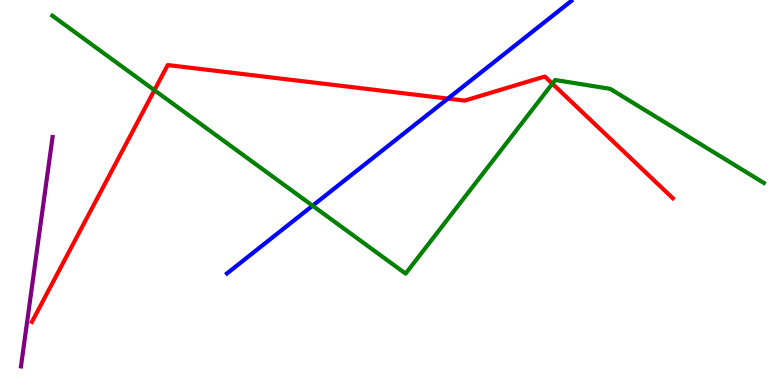[{'lines': ['blue', 'red'], 'intersections': [{'x': 5.78, 'y': 7.44}]}, {'lines': ['green', 'red'], 'intersections': [{'x': 1.99, 'y': 7.66}, {'x': 7.13, 'y': 7.83}]}, {'lines': ['purple', 'red'], 'intersections': []}, {'lines': ['blue', 'green'], 'intersections': [{'x': 4.03, 'y': 4.66}]}, {'lines': ['blue', 'purple'], 'intersections': []}, {'lines': ['green', 'purple'], 'intersections': []}]